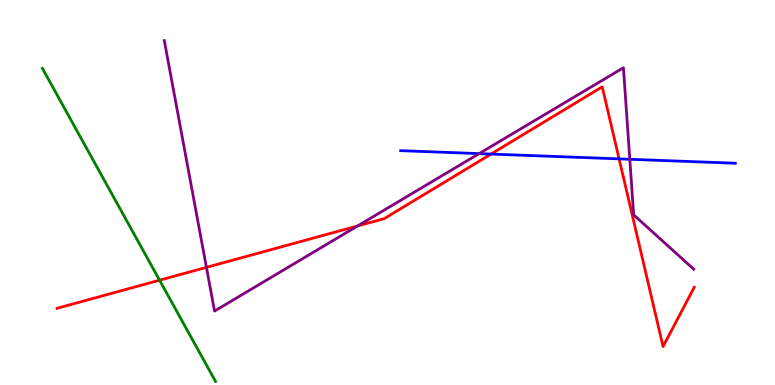[{'lines': ['blue', 'red'], 'intersections': [{'x': 6.34, 'y': 6.0}, {'x': 7.99, 'y': 5.87}]}, {'lines': ['green', 'red'], 'intersections': [{'x': 2.06, 'y': 2.72}]}, {'lines': ['purple', 'red'], 'intersections': [{'x': 2.66, 'y': 3.06}, {'x': 4.61, 'y': 4.13}]}, {'lines': ['blue', 'green'], 'intersections': []}, {'lines': ['blue', 'purple'], 'intersections': [{'x': 6.18, 'y': 6.01}, {'x': 8.13, 'y': 5.86}]}, {'lines': ['green', 'purple'], 'intersections': []}]